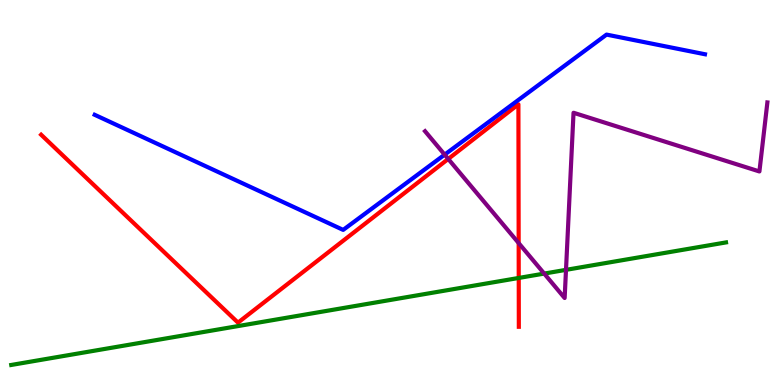[{'lines': ['blue', 'red'], 'intersections': []}, {'lines': ['green', 'red'], 'intersections': [{'x': 6.69, 'y': 2.78}]}, {'lines': ['purple', 'red'], 'intersections': [{'x': 5.78, 'y': 5.87}, {'x': 6.69, 'y': 3.69}]}, {'lines': ['blue', 'green'], 'intersections': []}, {'lines': ['blue', 'purple'], 'intersections': [{'x': 5.74, 'y': 5.98}]}, {'lines': ['green', 'purple'], 'intersections': [{'x': 7.02, 'y': 2.89}, {'x': 7.3, 'y': 2.99}]}]